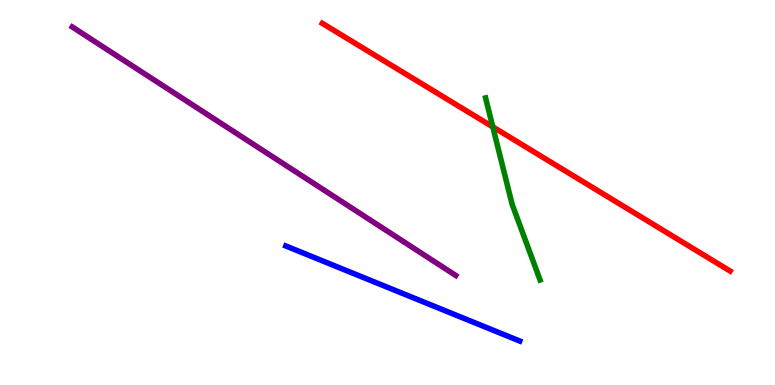[{'lines': ['blue', 'red'], 'intersections': []}, {'lines': ['green', 'red'], 'intersections': [{'x': 6.36, 'y': 6.7}]}, {'lines': ['purple', 'red'], 'intersections': []}, {'lines': ['blue', 'green'], 'intersections': []}, {'lines': ['blue', 'purple'], 'intersections': []}, {'lines': ['green', 'purple'], 'intersections': []}]